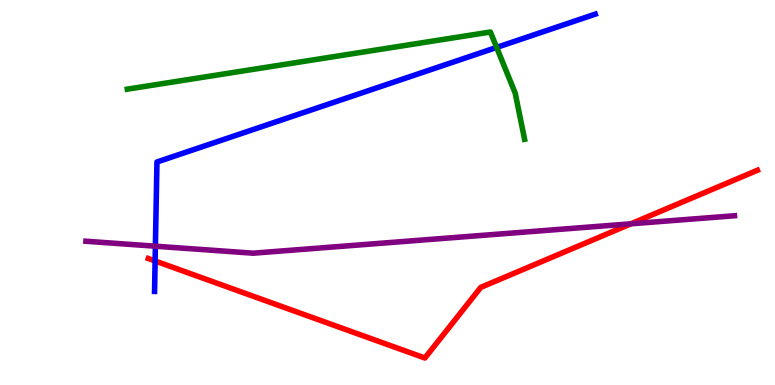[{'lines': ['blue', 'red'], 'intersections': [{'x': 2.0, 'y': 3.22}]}, {'lines': ['green', 'red'], 'intersections': []}, {'lines': ['purple', 'red'], 'intersections': [{'x': 8.14, 'y': 4.19}]}, {'lines': ['blue', 'green'], 'intersections': [{'x': 6.41, 'y': 8.77}]}, {'lines': ['blue', 'purple'], 'intersections': [{'x': 2.01, 'y': 3.61}]}, {'lines': ['green', 'purple'], 'intersections': []}]